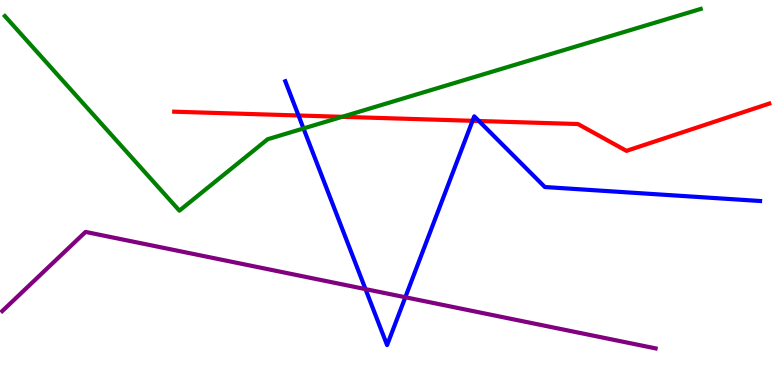[{'lines': ['blue', 'red'], 'intersections': [{'x': 3.85, 'y': 7.0}, {'x': 6.1, 'y': 6.86}, {'x': 6.18, 'y': 6.86}]}, {'lines': ['green', 'red'], 'intersections': [{'x': 4.41, 'y': 6.97}]}, {'lines': ['purple', 'red'], 'intersections': []}, {'lines': ['blue', 'green'], 'intersections': [{'x': 3.92, 'y': 6.66}]}, {'lines': ['blue', 'purple'], 'intersections': [{'x': 4.72, 'y': 2.49}, {'x': 5.23, 'y': 2.28}]}, {'lines': ['green', 'purple'], 'intersections': []}]